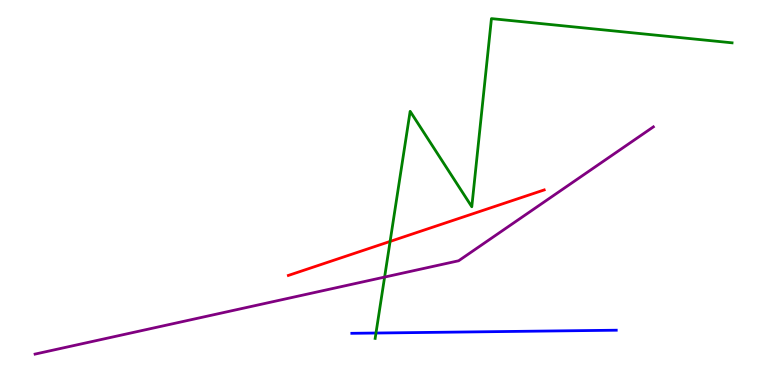[{'lines': ['blue', 'red'], 'intersections': []}, {'lines': ['green', 'red'], 'intersections': [{'x': 5.03, 'y': 3.73}]}, {'lines': ['purple', 'red'], 'intersections': []}, {'lines': ['blue', 'green'], 'intersections': [{'x': 4.85, 'y': 1.35}]}, {'lines': ['blue', 'purple'], 'intersections': []}, {'lines': ['green', 'purple'], 'intersections': [{'x': 4.96, 'y': 2.8}]}]